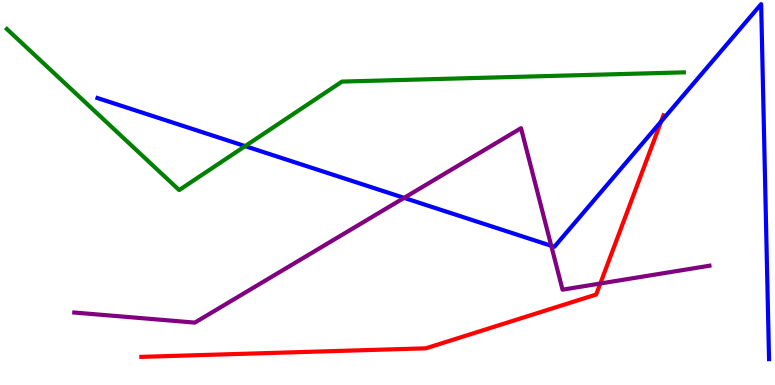[{'lines': ['blue', 'red'], 'intersections': [{'x': 8.53, 'y': 6.84}]}, {'lines': ['green', 'red'], 'intersections': []}, {'lines': ['purple', 'red'], 'intersections': [{'x': 7.75, 'y': 2.64}]}, {'lines': ['blue', 'green'], 'intersections': [{'x': 3.16, 'y': 6.2}]}, {'lines': ['blue', 'purple'], 'intersections': [{'x': 5.21, 'y': 4.86}, {'x': 7.11, 'y': 3.62}]}, {'lines': ['green', 'purple'], 'intersections': []}]